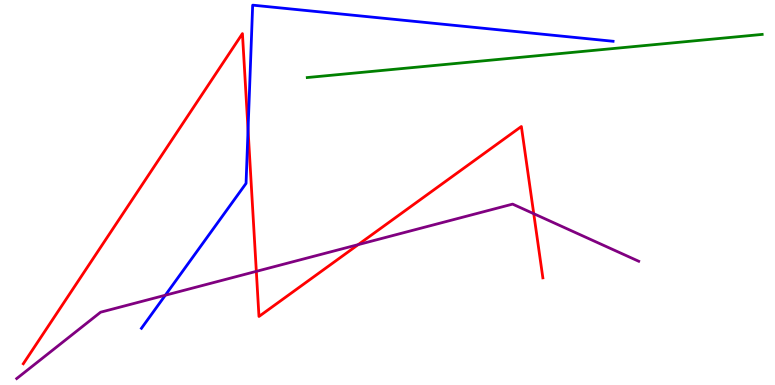[{'lines': ['blue', 'red'], 'intersections': [{'x': 3.2, 'y': 6.63}]}, {'lines': ['green', 'red'], 'intersections': []}, {'lines': ['purple', 'red'], 'intersections': [{'x': 3.31, 'y': 2.95}, {'x': 4.62, 'y': 3.65}, {'x': 6.89, 'y': 4.45}]}, {'lines': ['blue', 'green'], 'intersections': []}, {'lines': ['blue', 'purple'], 'intersections': [{'x': 2.13, 'y': 2.33}]}, {'lines': ['green', 'purple'], 'intersections': []}]